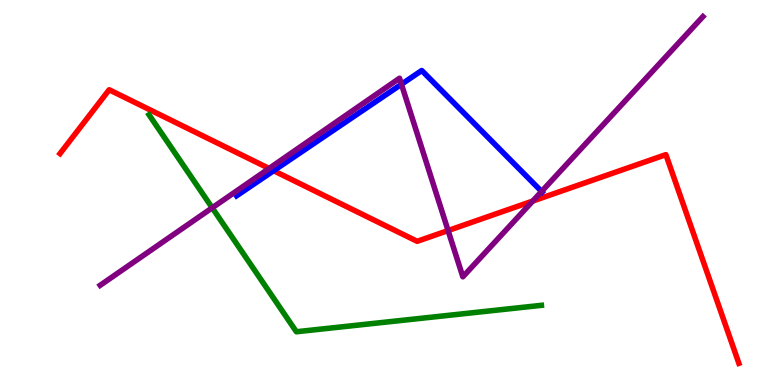[{'lines': ['blue', 'red'], 'intersections': [{'x': 3.53, 'y': 5.57}]}, {'lines': ['green', 'red'], 'intersections': []}, {'lines': ['purple', 'red'], 'intersections': [{'x': 3.47, 'y': 5.62}, {'x': 5.78, 'y': 4.01}, {'x': 6.87, 'y': 4.78}]}, {'lines': ['blue', 'green'], 'intersections': []}, {'lines': ['blue', 'purple'], 'intersections': [{'x': 5.18, 'y': 7.81}, {'x': 6.99, 'y': 5.03}]}, {'lines': ['green', 'purple'], 'intersections': [{'x': 2.74, 'y': 4.6}]}]